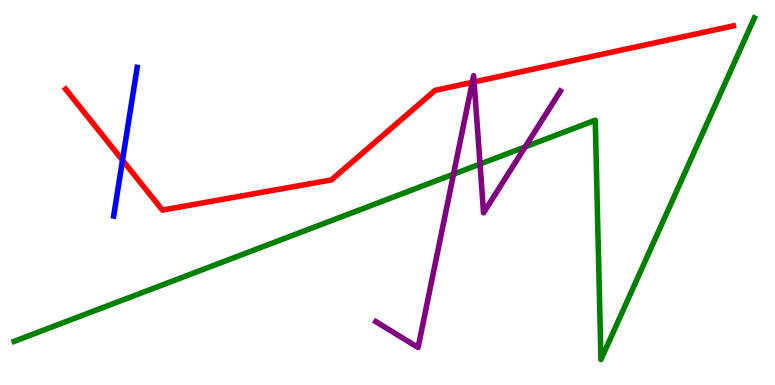[{'lines': ['blue', 'red'], 'intersections': [{'x': 1.58, 'y': 5.84}]}, {'lines': ['green', 'red'], 'intersections': []}, {'lines': ['purple', 'red'], 'intersections': [{'x': 6.09, 'y': 7.86}, {'x': 6.12, 'y': 7.87}]}, {'lines': ['blue', 'green'], 'intersections': []}, {'lines': ['blue', 'purple'], 'intersections': []}, {'lines': ['green', 'purple'], 'intersections': [{'x': 5.85, 'y': 5.48}, {'x': 6.19, 'y': 5.74}, {'x': 6.78, 'y': 6.18}]}]